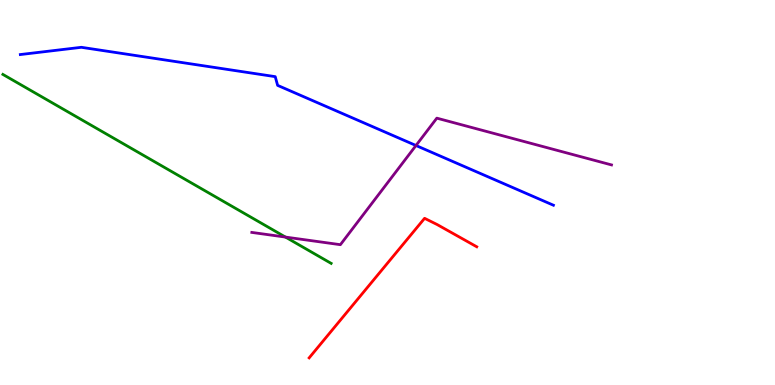[{'lines': ['blue', 'red'], 'intersections': []}, {'lines': ['green', 'red'], 'intersections': []}, {'lines': ['purple', 'red'], 'intersections': []}, {'lines': ['blue', 'green'], 'intersections': []}, {'lines': ['blue', 'purple'], 'intersections': [{'x': 5.37, 'y': 6.22}]}, {'lines': ['green', 'purple'], 'intersections': [{'x': 3.68, 'y': 3.84}]}]